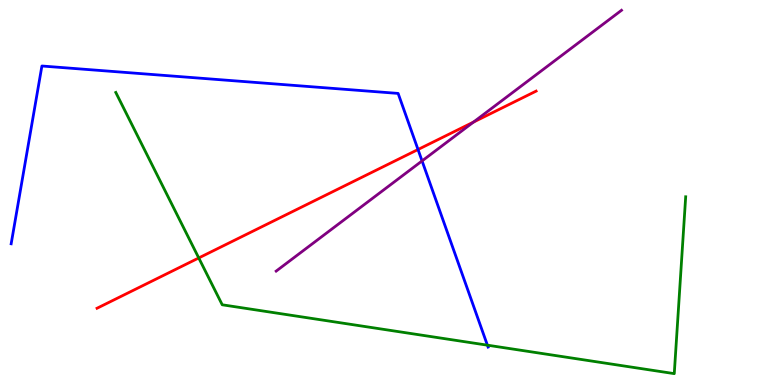[{'lines': ['blue', 'red'], 'intersections': [{'x': 5.39, 'y': 6.12}]}, {'lines': ['green', 'red'], 'intersections': [{'x': 2.56, 'y': 3.3}]}, {'lines': ['purple', 'red'], 'intersections': [{'x': 6.11, 'y': 6.83}]}, {'lines': ['blue', 'green'], 'intersections': [{'x': 6.29, 'y': 1.03}]}, {'lines': ['blue', 'purple'], 'intersections': [{'x': 5.45, 'y': 5.82}]}, {'lines': ['green', 'purple'], 'intersections': []}]